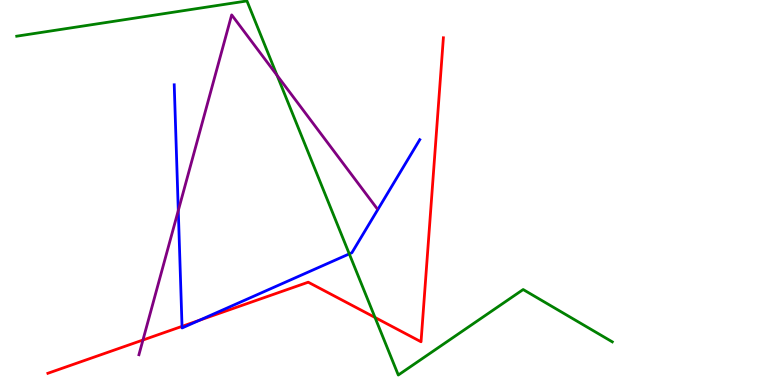[{'lines': ['blue', 'red'], 'intersections': [{'x': 2.35, 'y': 1.52}, {'x': 2.57, 'y': 1.68}]}, {'lines': ['green', 'red'], 'intersections': [{'x': 4.84, 'y': 1.75}]}, {'lines': ['purple', 'red'], 'intersections': [{'x': 1.84, 'y': 1.17}]}, {'lines': ['blue', 'green'], 'intersections': [{'x': 4.51, 'y': 3.41}]}, {'lines': ['blue', 'purple'], 'intersections': [{'x': 2.3, 'y': 4.53}]}, {'lines': ['green', 'purple'], 'intersections': [{'x': 3.57, 'y': 8.04}]}]